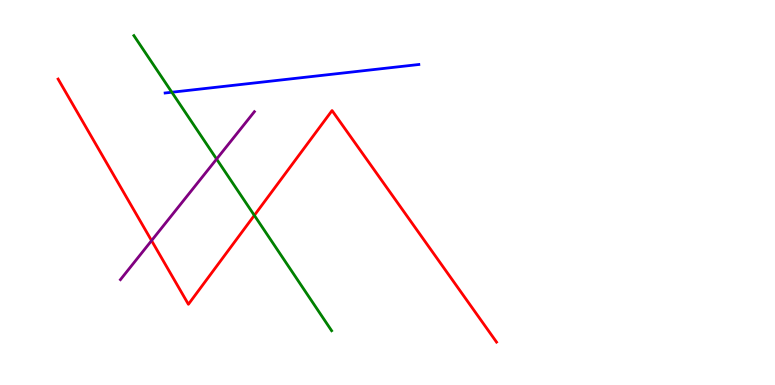[{'lines': ['blue', 'red'], 'intersections': []}, {'lines': ['green', 'red'], 'intersections': [{'x': 3.28, 'y': 4.41}]}, {'lines': ['purple', 'red'], 'intersections': [{'x': 1.96, 'y': 3.75}]}, {'lines': ['blue', 'green'], 'intersections': [{'x': 2.22, 'y': 7.6}]}, {'lines': ['blue', 'purple'], 'intersections': []}, {'lines': ['green', 'purple'], 'intersections': [{'x': 2.79, 'y': 5.87}]}]